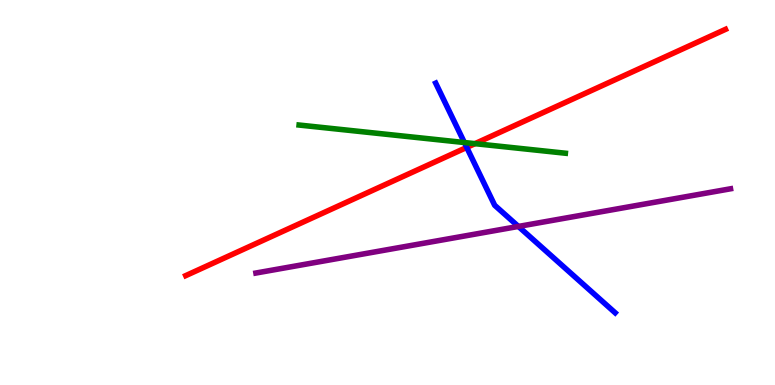[{'lines': ['blue', 'red'], 'intersections': [{'x': 6.02, 'y': 6.17}]}, {'lines': ['green', 'red'], 'intersections': [{'x': 6.13, 'y': 6.27}]}, {'lines': ['purple', 'red'], 'intersections': []}, {'lines': ['blue', 'green'], 'intersections': [{'x': 5.99, 'y': 6.3}]}, {'lines': ['blue', 'purple'], 'intersections': [{'x': 6.69, 'y': 4.12}]}, {'lines': ['green', 'purple'], 'intersections': []}]